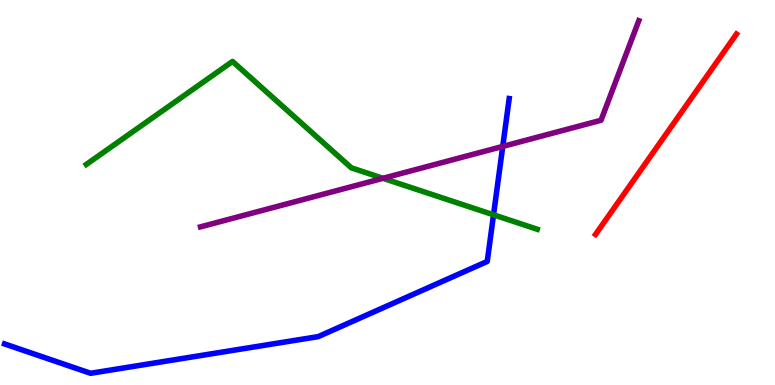[{'lines': ['blue', 'red'], 'intersections': []}, {'lines': ['green', 'red'], 'intersections': []}, {'lines': ['purple', 'red'], 'intersections': []}, {'lines': ['blue', 'green'], 'intersections': [{'x': 6.37, 'y': 4.42}]}, {'lines': ['blue', 'purple'], 'intersections': [{'x': 6.49, 'y': 6.2}]}, {'lines': ['green', 'purple'], 'intersections': [{'x': 4.94, 'y': 5.37}]}]